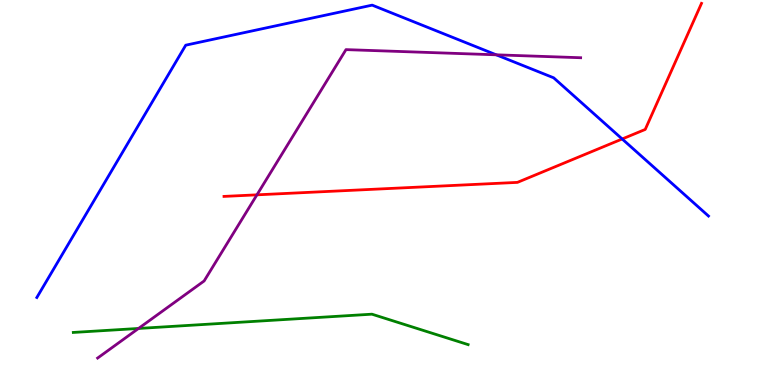[{'lines': ['blue', 'red'], 'intersections': [{'x': 8.03, 'y': 6.39}]}, {'lines': ['green', 'red'], 'intersections': []}, {'lines': ['purple', 'red'], 'intersections': [{'x': 3.32, 'y': 4.94}]}, {'lines': ['blue', 'green'], 'intersections': []}, {'lines': ['blue', 'purple'], 'intersections': [{'x': 6.4, 'y': 8.58}]}, {'lines': ['green', 'purple'], 'intersections': [{'x': 1.79, 'y': 1.47}]}]